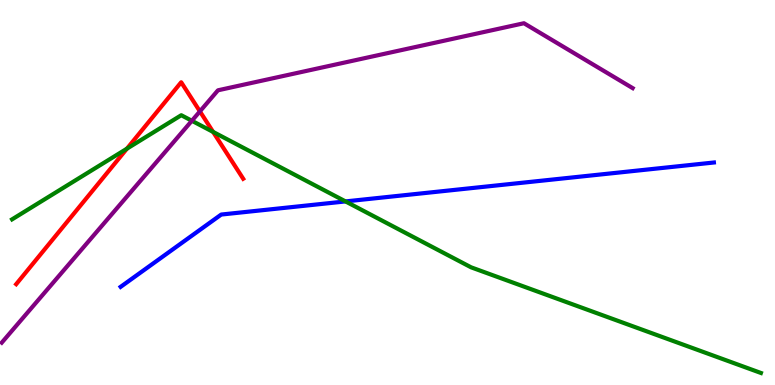[{'lines': ['blue', 'red'], 'intersections': []}, {'lines': ['green', 'red'], 'intersections': [{'x': 1.64, 'y': 6.14}, {'x': 2.75, 'y': 6.57}]}, {'lines': ['purple', 'red'], 'intersections': [{'x': 2.58, 'y': 7.11}]}, {'lines': ['blue', 'green'], 'intersections': [{'x': 4.46, 'y': 4.77}]}, {'lines': ['blue', 'purple'], 'intersections': []}, {'lines': ['green', 'purple'], 'intersections': [{'x': 2.48, 'y': 6.86}]}]